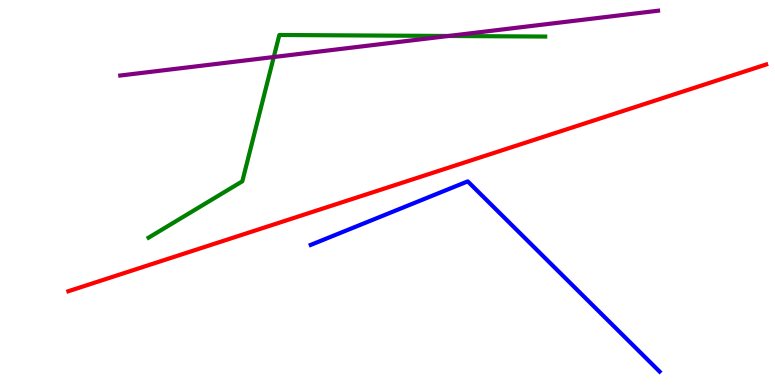[{'lines': ['blue', 'red'], 'intersections': []}, {'lines': ['green', 'red'], 'intersections': []}, {'lines': ['purple', 'red'], 'intersections': []}, {'lines': ['blue', 'green'], 'intersections': []}, {'lines': ['blue', 'purple'], 'intersections': []}, {'lines': ['green', 'purple'], 'intersections': [{'x': 3.53, 'y': 8.52}, {'x': 5.79, 'y': 9.07}]}]